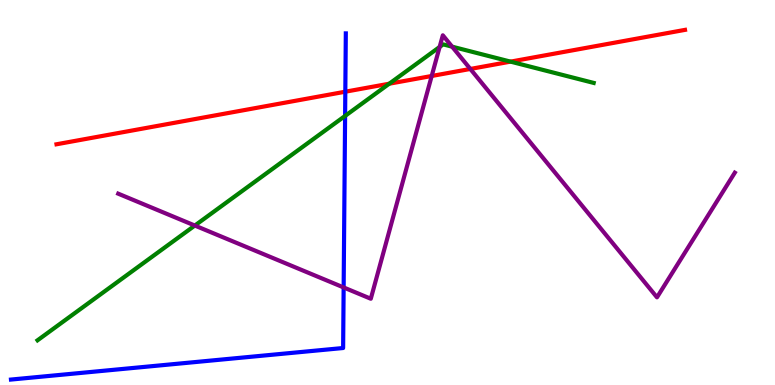[{'lines': ['blue', 'red'], 'intersections': [{'x': 4.46, 'y': 7.62}]}, {'lines': ['green', 'red'], 'intersections': [{'x': 5.02, 'y': 7.83}, {'x': 6.59, 'y': 8.4}]}, {'lines': ['purple', 'red'], 'intersections': [{'x': 5.57, 'y': 8.03}, {'x': 6.07, 'y': 8.21}]}, {'lines': ['blue', 'green'], 'intersections': [{'x': 4.45, 'y': 6.99}]}, {'lines': ['blue', 'purple'], 'intersections': [{'x': 4.43, 'y': 2.53}]}, {'lines': ['green', 'purple'], 'intersections': [{'x': 2.51, 'y': 4.14}, {'x': 5.67, 'y': 8.78}, {'x': 5.83, 'y': 8.79}]}]